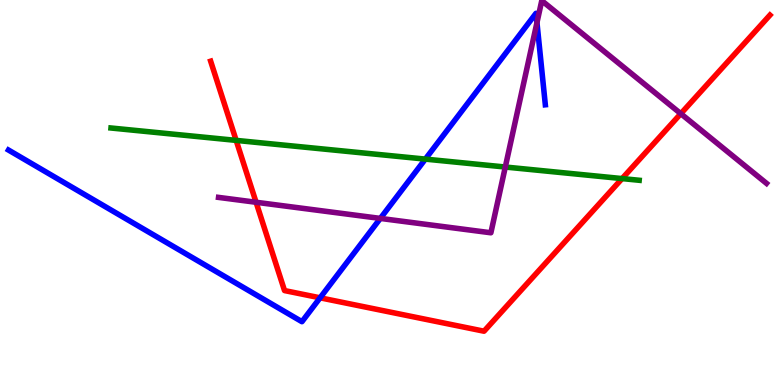[{'lines': ['blue', 'red'], 'intersections': [{'x': 4.13, 'y': 2.26}]}, {'lines': ['green', 'red'], 'intersections': [{'x': 3.05, 'y': 6.35}, {'x': 8.03, 'y': 5.36}]}, {'lines': ['purple', 'red'], 'intersections': [{'x': 3.3, 'y': 4.75}, {'x': 8.78, 'y': 7.05}]}, {'lines': ['blue', 'green'], 'intersections': [{'x': 5.49, 'y': 5.87}]}, {'lines': ['blue', 'purple'], 'intersections': [{'x': 4.91, 'y': 4.33}, {'x': 6.93, 'y': 9.41}]}, {'lines': ['green', 'purple'], 'intersections': [{'x': 6.52, 'y': 5.66}]}]